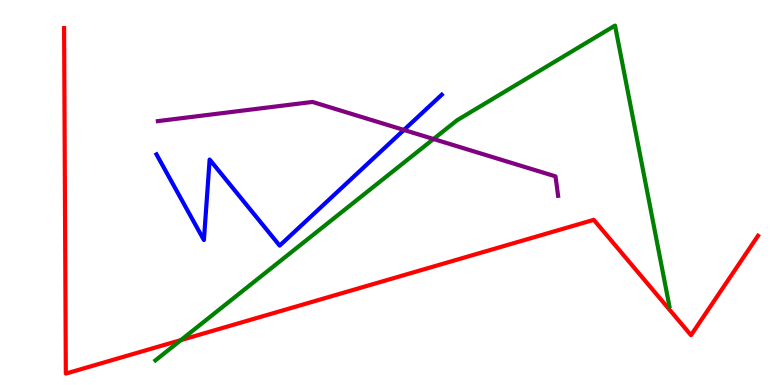[{'lines': ['blue', 'red'], 'intersections': []}, {'lines': ['green', 'red'], 'intersections': [{'x': 2.33, 'y': 1.17}]}, {'lines': ['purple', 'red'], 'intersections': []}, {'lines': ['blue', 'green'], 'intersections': []}, {'lines': ['blue', 'purple'], 'intersections': [{'x': 5.21, 'y': 6.62}]}, {'lines': ['green', 'purple'], 'intersections': [{'x': 5.59, 'y': 6.39}]}]